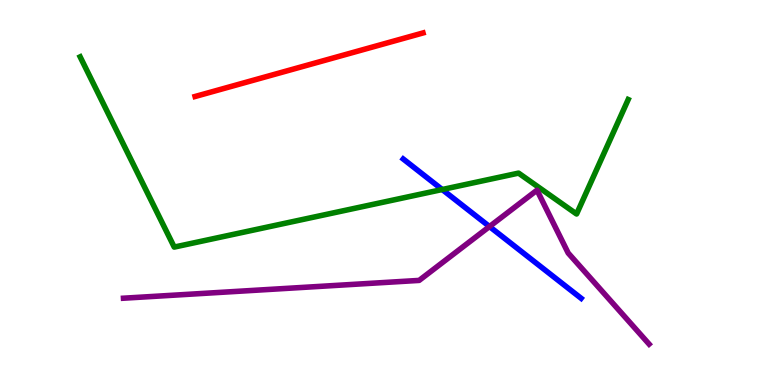[{'lines': ['blue', 'red'], 'intersections': []}, {'lines': ['green', 'red'], 'intersections': []}, {'lines': ['purple', 'red'], 'intersections': []}, {'lines': ['blue', 'green'], 'intersections': [{'x': 5.71, 'y': 5.08}]}, {'lines': ['blue', 'purple'], 'intersections': [{'x': 6.32, 'y': 4.12}]}, {'lines': ['green', 'purple'], 'intersections': []}]